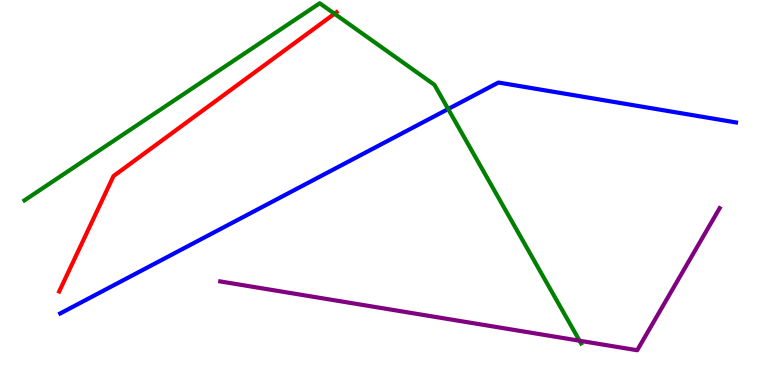[{'lines': ['blue', 'red'], 'intersections': []}, {'lines': ['green', 'red'], 'intersections': [{'x': 4.32, 'y': 9.64}]}, {'lines': ['purple', 'red'], 'intersections': []}, {'lines': ['blue', 'green'], 'intersections': [{'x': 5.78, 'y': 7.17}]}, {'lines': ['blue', 'purple'], 'intersections': []}, {'lines': ['green', 'purple'], 'intersections': [{'x': 7.48, 'y': 1.15}]}]